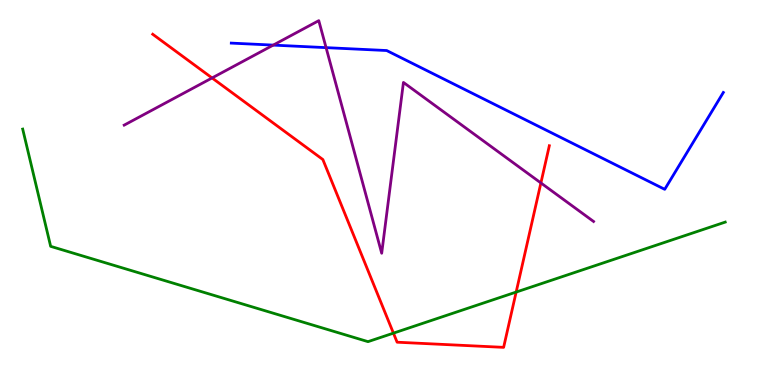[{'lines': ['blue', 'red'], 'intersections': []}, {'lines': ['green', 'red'], 'intersections': [{'x': 5.08, 'y': 1.35}, {'x': 6.66, 'y': 2.41}]}, {'lines': ['purple', 'red'], 'intersections': [{'x': 2.74, 'y': 7.98}, {'x': 6.98, 'y': 5.25}]}, {'lines': ['blue', 'green'], 'intersections': []}, {'lines': ['blue', 'purple'], 'intersections': [{'x': 3.53, 'y': 8.83}, {'x': 4.21, 'y': 8.76}]}, {'lines': ['green', 'purple'], 'intersections': []}]